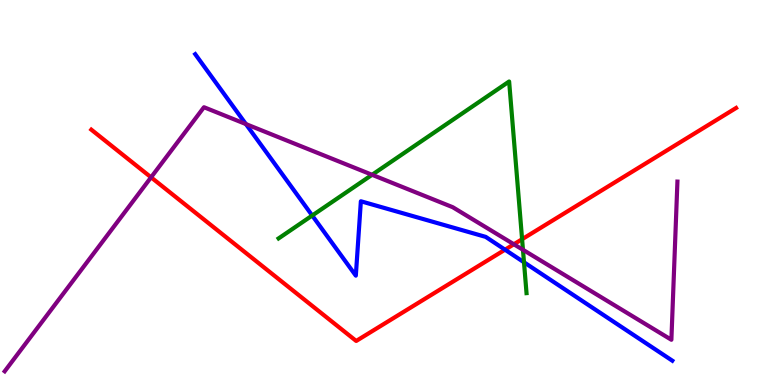[{'lines': ['blue', 'red'], 'intersections': [{'x': 6.52, 'y': 3.51}]}, {'lines': ['green', 'red'], 'intersections': [{'x': 6.74, 'y': 3.79}]}, {'lines': ['purple', 'red'], 'intersections': [{'x': 1.95, 'y': 5.39}, {'x': 6.63, 'y': 3.66}]}, {'lines': ['blue', 'green'], 'intersections': [{'x': 4.03, 'y': 4.4}, {'x': 6.76, 'y': 3.19}]}, {'lines': ['blue', 'purple'], 'intersections': [{'x': 3.17, 'y': 6.78}]}, {'lines': ['green', 'purple'], 'intersections': [{'x': 4.8, 'y': 5.46}, {'x': 6.75, 'y': 3.51}]}]